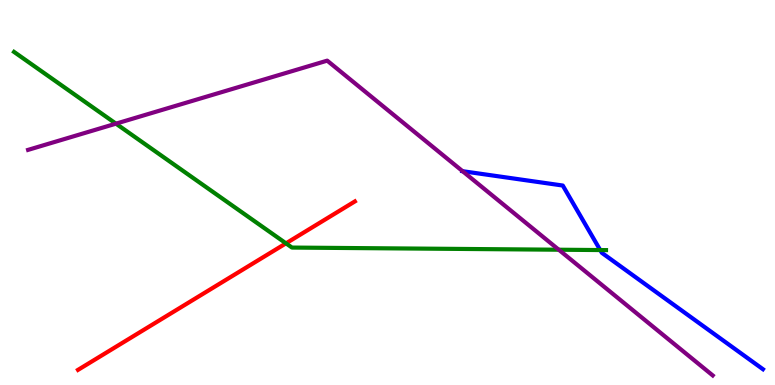[{'lines': ['blue', 'red'], 'intersections': []}, {'lines': ['green', 'red'], 'intersections': [{'x': 3.69, 'y': 3.68}]}, {'lines': ['purple', 'red'], 'intersections': []}, {'lines': ['blue', 'green'], 'intersections': [{'x': 7.74, 'y': 3.5}]}, {'lines': ['blue', 'purple'], 'intersections': [{'x': 5.97, 'y': 5.55}]}, {'lines': ['green', 'purple'], 'intersections': [{'x': 1.5, 'y': 6.79}, {'x': 7.21, 'y': 3.51}]}]